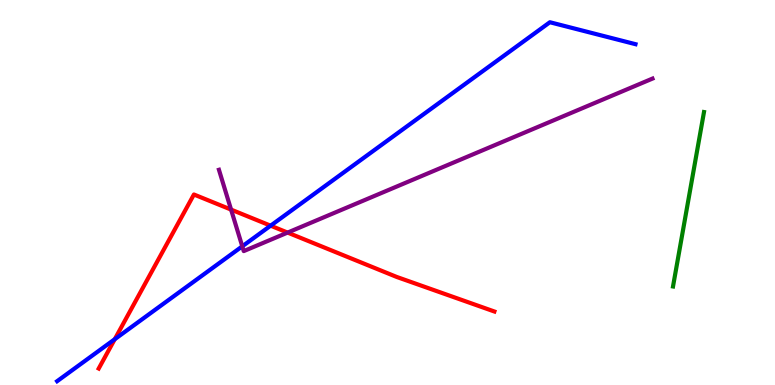[{'lines': ['blue', 'red'], 'intersections': [{'x': 1.48, 'y': 1.19}, {'x': 3.49, 'y': 4.14}]}, {'lines': ['green', 'red'], 'intersections': []}, {'lines': ['purple', 'red'], 'intersections': [{'x': 2.98, 'y': 4.56}, {'x': 3.71, 'y': 3.96}]}, {'lines': ['blue', 'green'], 'intersections': []}, {'lines': ['blue', 'purple'], 'intersections': [{'x': 3.13, 'y': 3.6}]}, {'lines': ['green', 'purple'], 'intersections': []}]